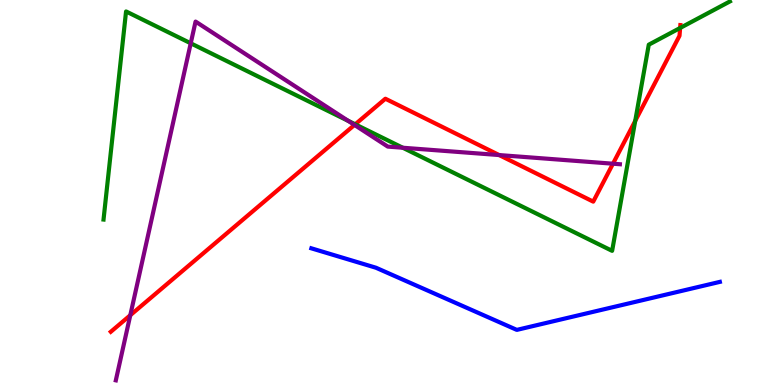[{'lines': ['blue', 'red'], 'intersections': []}, {'lines': ['green', 'red'], 'intersections': [{'x': 4.58, 'y': 6.77}, {'x': 8.2, 'y': 6.86}, {'x': 8.78, 'y': 9.27}]}, {'lines': ['purple', 'red'], 'intersections': [{'x': 1.68, 'y': 1.81}, {'x': 4.57, 'y': 6.75}, {'x': 6.44, 'y': 5.97}, {'x': 7.91, 'y': 5.75}]}, {'lines': ['blue', 'green'], 'intersections': []}, {'lines': ['blue', 'purple'], 'intersections': []}, {'lines': ['green', 'purple'], 'intersections': [{'x': 2.46, 'y': 8.88}, {'x': 4.49, 'y': 6.86}, {'x': 5.2, 'y': 6.16}]}]